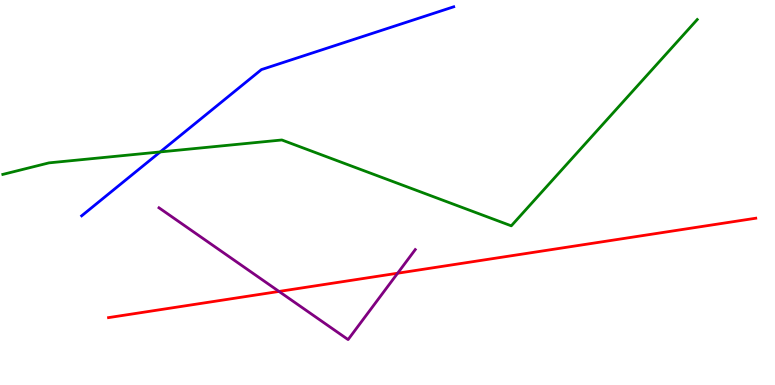[{'lines': ['blue', 'red'], 'intersections': []}, {'lines': ['green', 'red'], 'intersections': []}, {'lines': ['purple', 'red'], 'intersections': [{'x': 3.6, 'y': 2.43}, {'x': 5.13, 'y': 2.9}]}, {'lines': ['blue', 'green'], 'intersections': [{'x': 2.07, 'y': 6.05}]}, {'lines': ['blue', 'purple'], 'intersections': []}, {'lines': ['green', 'purple'], 'intersections': []}]